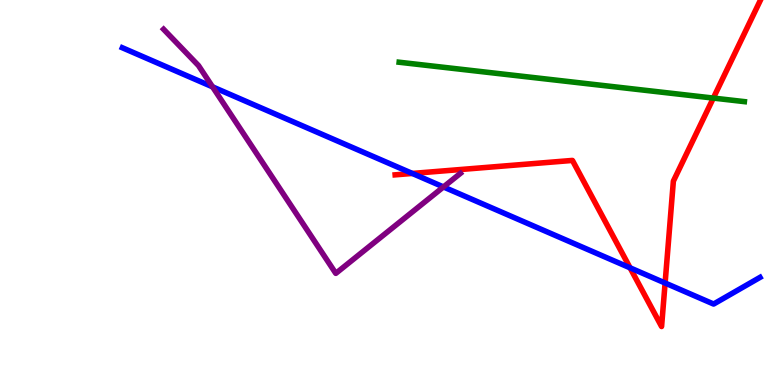[{'lines': ['blue', 'red'], 'intersections': [{'x': 5.32, 'y': 5.49}, {'x': 8.13, 'y': 3.04}, {'x': 8.58, 'y': 2.65}]}, {'lines': ['green', 'red'], 'intersections': [{'x': 9.2, 'y': 7.45}]}, {'lines': ['purple', 'red'], 'intersections': []}, {'lines': ['blue', 'green'], 'intersections': []}, {'lines': ['blue', 'purple'], 'intersections': [{'x': 2.74, 'y': 7.74}, {'x': 5.72, 'y': 5.14}]}, {'lines': ['green', 'purple'], 'intersections': []}]